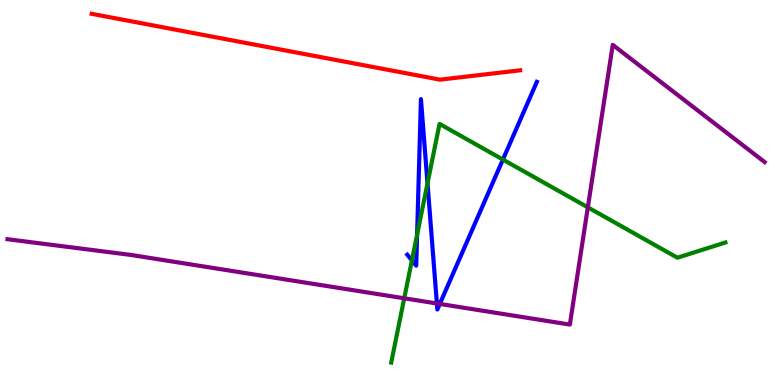[{'lines': ['blue', 'red'], 'intersections': []}, {'lines': ['green', 'red'], 'intersections': []}, {'lines': ['purple', 'red'], 'intersections': []}, {'lines': ['blue', 'green'], 'intersections': [{'x': 5.31, 'y': 3.24}, {'x': 5.38, 'y': 3.9}, {'x': 5.52, 'y': 5.24}, {'x': 6.49, 'y': 5.86}]}, {'lines': ['blue', 'purple'], 'intersections': [{'x': 5.64, 'y': 2.12}, {'x': 5.67, 'y': 2.11}]}, {'lines': ['green', 'purple'], 'intersections': [{'x': 5.22, 'y': 2.25}, {'x': 7.59, 'y': 4.61}]}]